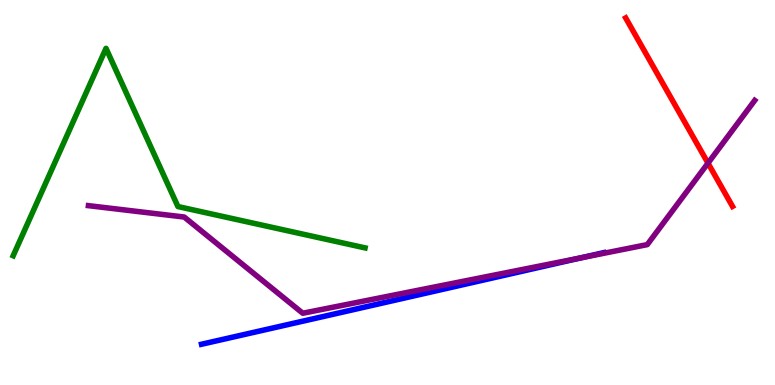[{'lines': ['blue', 'red'], 'intersections': []}, {'lines': ['green', 'red'], 'intersections': []}, {'lines': ['purple', 'red'], 'intersections': [{'x': 9.14, 'y': 5.76}]}, {'lines': ['blue', 'green'], 'intersections': []}, {'lines': ['blue', 'purple'], 'intersections': [{'x': 7.5, 'y': 3.3}]}, {'lines': ['green', 'purple'], 'intersections': []}]